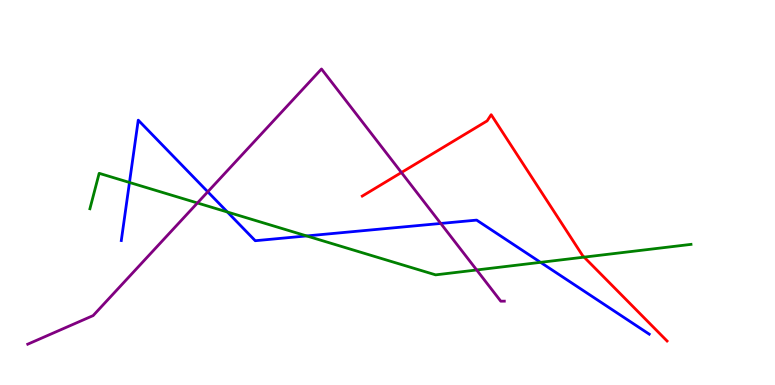[{'lines': ['blue', 'red'], 'intersections': []}, {'lines': ['green', 'red'], 'intersections': [{'x': 7.54, 'y': 3.32}]}, {'lines': ['purple', 'red'], 'intersections': [{'x': 5.18, 'y': 5.52}]}, {'lines': ['blue', 'green'], 'intersections': [{'x': 1.67, 'y': 5.26}, {'x': 2.93, 'y': 4.49}, {'x': 3.96, 'y': 3.87}, {'x': 6.97, 'y': 3.19}]}, {'lines': ['blue', 'purple'], 'intersections': [{'x': 2.68, 'y': 5.02}, {'x': 5.69, 'y': 4.2}]}, {'lines': ['green', 'purple'], 'intersections': [{'x': 2.55, 'y': 4.73}, {'x': 6.15, 'y': 2.99}]}]